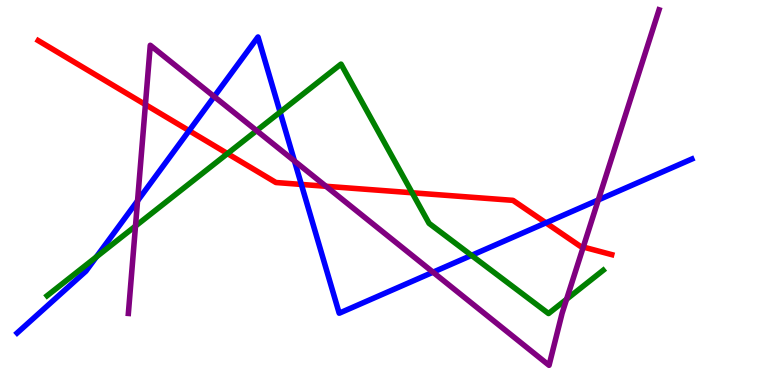[{'lines': ['blue', 'red'], 'intersections': [{'x': 2.44, 'y': 6.61}, {'x': 3.89, 'y': 5.21}, {'x': 7.04, 'y': 4.21}]}, {'lines': ['green', 'red'], 'intersections': [{'x': 2.94, 'y': 6.01}, {'x': 5.32, 'y': 4.99}]}, {'lines': ['purple', 'red'], 'intersections': [{'x': 1.88, 'y': 7.28}, {'x': 4.21, 'y': 5.16}, {'x': 7.53, 'y': 3.58}]}, {'lines': ['blue', 'green'], 'intersections': [{'x': 1.24, 'y': 3.33}, {'x': 3.61, 'y': 7.09}, {'x': 6.08, 'y': 3.37}]}, {'lines': ['blue', 'purple'], 'intersections': [{'x': 1.77, 'y': 4.78}, {'x': 2.76, 'y': 7.49}, {'x': 3.8, 'y': 5.82}, {'x': 5.59, 'y': 2.93}, {'x': 7.72, 'y': 4.81}]}, {'lines': ['green', 'purple'], 'intersections': [{'x': 1.75, 'y': 4.13}, {'x': 3.31, 'y': 6.61}, {'x': 7.31, 'y': 2.23}]}]